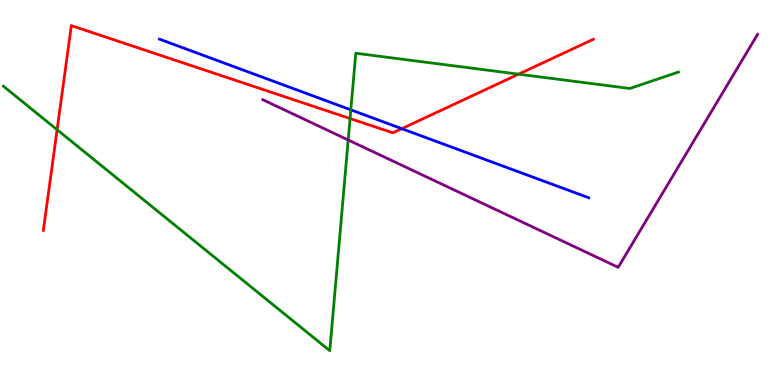[{'lines': ['blue', 'red'], 'intersections': [{'x': 5.18, 'y': 6.66}]}, {'lines': ['green', 'red'], 'intersections': [{'x': 0.737, 'y': 6.63}, {'x': 4.52, 'y': 6.92}, {'x': 6.69, 'y': 8.07}]}, {'lines': ['purple', 'red'], 'intersections': []}, {'lines': ['blue', 'green'], 'intersections': [{'x': 4.53, 'y': 7.15}]}, {'lines': ['blue', 'purple'], 'intersections': []}, {'lines': ['green', 'purple'], 'intersections': [{'x': 4.49, 'y': 6.36}]}]